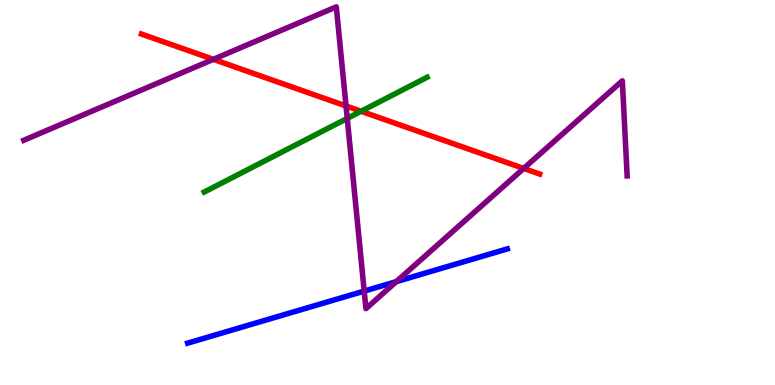[{'lines': ['blue', 'red'], 'intersections': []}, {'lines': ['green', 'red'], 'intersections': [{'x': 4.66, 'y': 7.11}]}, {'lines': ['purple', 'red'], 'intersections': [{'x': 2.75, 'y': 8.46}, {'x': 4.46, 'y': 7.25}, {'x': 6.76, 'y': 5.63}]}, {'lines': ['blue', 'green'], 'intersections': []}, {'lines': ['blue', 'purple'], 'intersections': [{'x': 4.7, 'y': 2.44}, {'x': 5.11, 'y': 2.68}]}, {'lines': ['green', 'purple'], 'intersections': [{'x': 4.48, 'y': 6.92}]}]